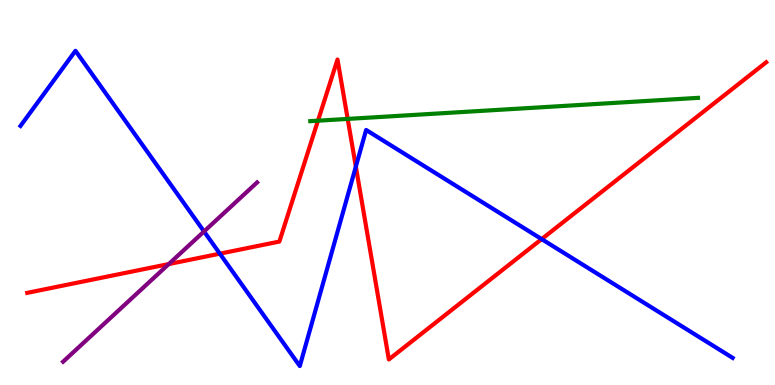[{'lines': ['blue', 'red'], 'intersections': [{'x': 2.84, 'y': 3.41}, {'x': 4.59, 'y': 5.67}, {'x': 6.99, 'y': 3.79}]}, {'lines': ['green', 'red'], 'intersections': [{'x': 4.1, 'y': 6.87}, {'x': 4.49, 'y': 6.91}]}, {'lines': ['purple', 'red'], 'intersections': [{'x': 2.18, 'y': 3.14}]}, {'lines': ['blue', 'green'], 'intersections': []}, {'lines': ['blue', 'purple'], 'intersections': [{'x': 2.63, 'y': 3.99}]}, {'lines': ['green', 'purple'], 'intersections': []}]